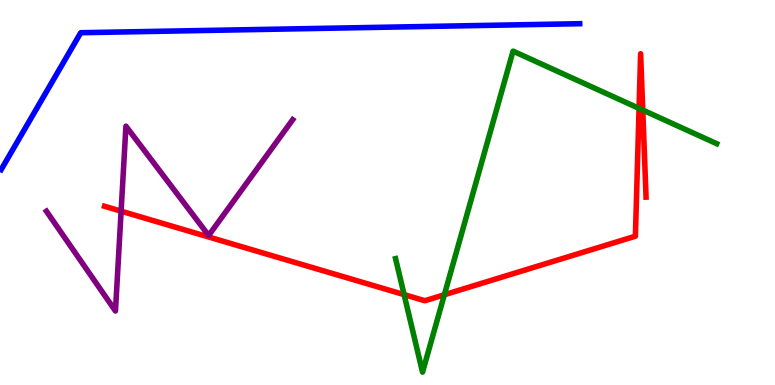[{'lines': ['blue', 'red'], 'intersections': []}, {'lines': ['green', 'red'], 'intersections': [{'x': 5.21, 'y': 2.35}, {'x': 5.73, 'y': 2.34}, {'x': 8.25, 'y': 7.18}, {'x': 8.29, 'y': 7.14}]}, {'lines': ['purple', 'red'], 'intersections': [{'x': 1.56, 'y': 4.52}]}, {'lines': ['blue', 'green'], 'intersections': []}, {'lines': ['blue', 'purple'], 'intersections': []}, {'lines': ['green', 'purple'], 'intersections': []}]